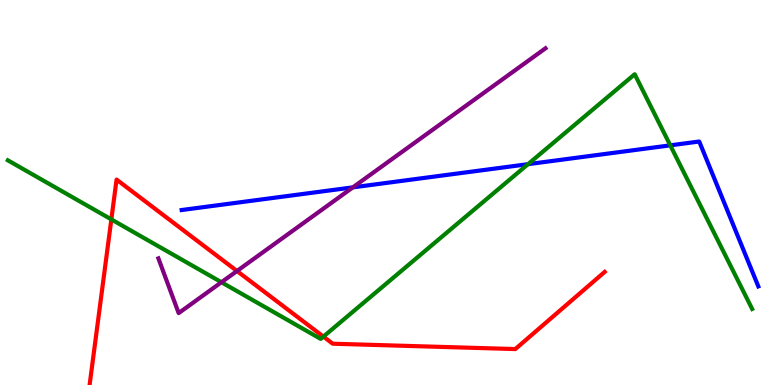[{'lines': ['blue', 'red'], 'intersections': []}, {'lines': ['green', 'red'], 'intersections': [{'x': 1.44, 'y': 4.3}, {'x': 4.17, 'y': 1.26}]}, {'lines': ['purple', 'red'], 'intersections': [{'x': 3.06, 'y': 2.96}]}, {'lines': ['blue', 'green'], 'intersections': [{'x': 6.81, 'y': 5.74}, {'x': 8.65, 'y': 6.22}]}, {'lines': ['blue', 'purple'], 'intersections': [{'x': 4.55, 'y': 5.13}]}, {'lines': ['green', 'purple'], 'intersections': [{'x': 2.86, 'y': 2.67}]}]